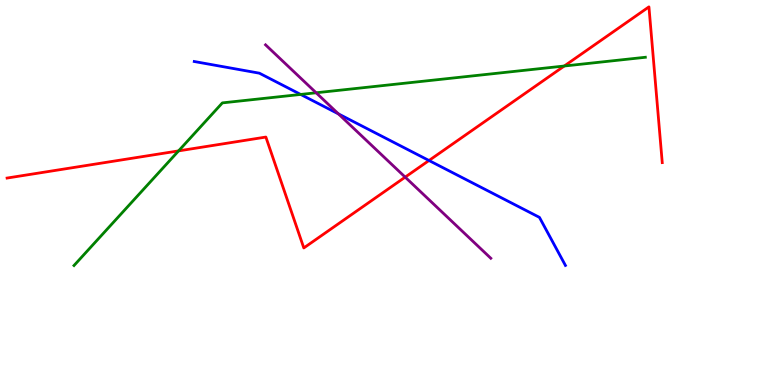[{'lines': ['blue', 'red'], 'intersections': [{'x': 5.54, 'y': 5.83}]}, {'lines': ['green', 'red'], 'intersections': [{'x': 2.3, 'y': 6.08}, {'x': 7.28, 'y': 8.29}]}, {'lines': ['purple', 'red'], 'intersections': [{'x': 5.23, 'y': 5.4}]}, {'lines': ['blue', 'green'], 'intersections': [{'x': 3.88, 'y': 7.55}]}, {'lines': ['blue', 'purple'], 'intersections': [{'x': 4.37, 'y': 7.04}]}, {'lines': ['green', 'purple'], 'intersections': [{'x': 4.08, 'y': 7.59}]}]